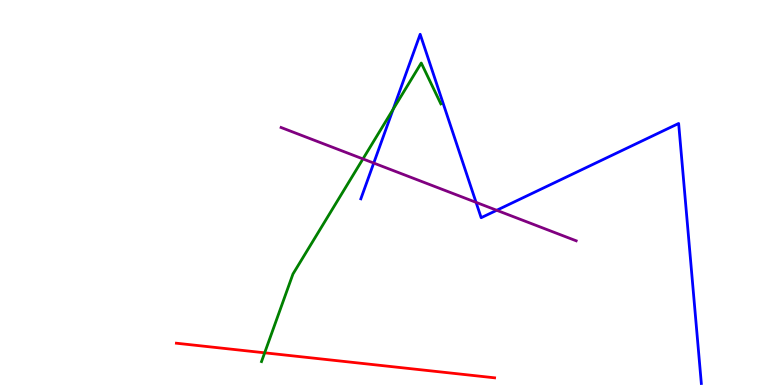[{'lines': ['blue', 'red'], 'intersections': []}, {'lines': ['green', 'red'], 'intersections': [{'x': 3.42, 'y': 0.836}]}, {'lines': ['purple', 'red'], 'intersections': []}, {'lines': ['blue', 'green'], 'intersections': [{'x': 5.07, 'y': 7.16}]}, {'lines': ['blue', 'purple'], 'intersections': [{'x': 4.82, 'y': 5.76}, {'x': 6.14, 'y': 4.74}, {'x': 6.41, 'y': 4.54}]}, {'lines': ['green', 'purple'], 'intersections': [{'x': 4.68, 'y': 5.87}]}]